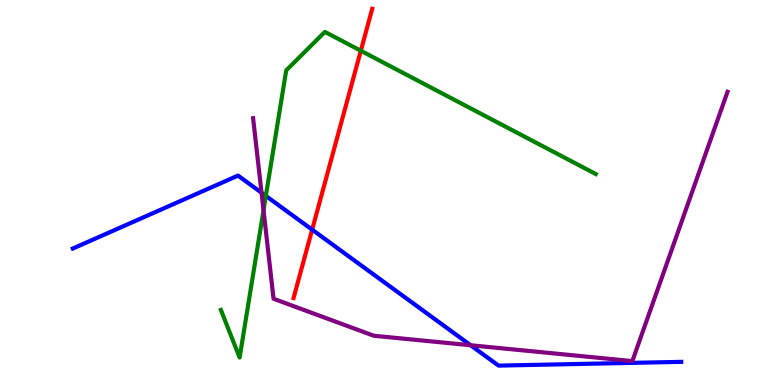[{'lines': ['blue', 'red'], 'intersections': [{'x': 4.03, 'y': 4.03}]}, {'lines': ['green', 'red'], 'intersections': [{'x': 4.66, 'y': 8.68}]}, {'lines': ['purple', 'red'], 'intersections': []}, {'lines': ['blue', 'green'], 'intersections': [{'x': 3.43, 'y': 4.91}]}, {'lines': ['blue', 'purple'], 'intersections': [{'x': 3.37, 'y': 4.99}, {'x': 6.07, 'y': 1.03}]}, {'lines': ['green', 'purple'], 'intersections': [{'x': 3.4, 'y': 4.54}]}]